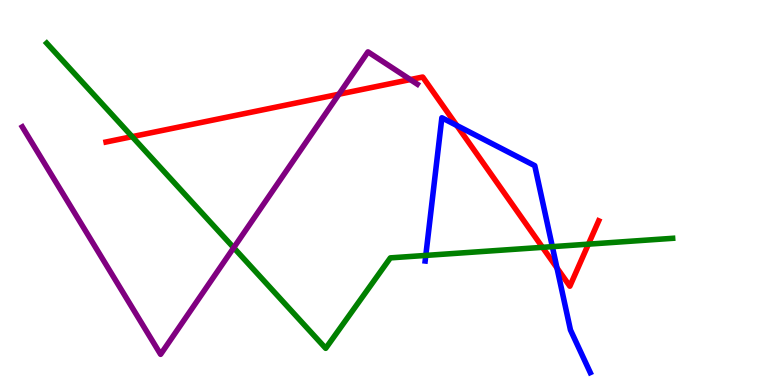[{'lines': ['blue', 'red'], 'intersections': [{'x': 5.89, 'y': 6.74}, {'x': 7.19, 'y': 3.04}]}, {'lines': ['green', 'red'], 'intersections': [{'x': 1.71, 'y': 6.45}, {'x': 7.0, 'y': 3.58}, {'x': 7.59, 'y': 3.66}]}, {'lines': ['purple', 'red'], 'intersections': [{'x': 4.37, 'y': 7.55}, {'x': 5.29, 'y': 7.93}]}, {'lines': ['blue', 'green'], 'intersections': [{'x': 5.49, 'y': 3.37}, {'x': 7.13, 'y': 3.59}]}, {'lines': ['blue', 'purple'], 'intersections': []}, {'lines': ['green', 'purple'], 'intersections': [{'x': 3.02, 'y': 3.57}]}]